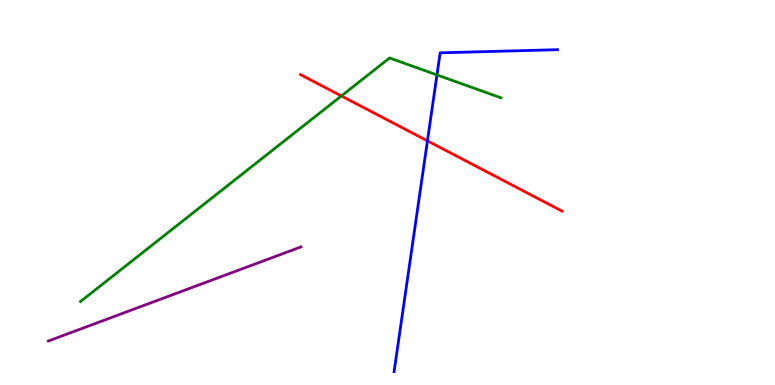[{'lines': ['blue', 'red'], 'intersections': [{'x': 5.52, 'y': 6.34}]}, {'lines': ['green', 'red'], 'intersections': [{'x': 4.41, 'y': 7.51}]}, {'lines': ['purple', 'red'], 'intersections': []}, {'lines': ['blue', 'green'], 'intersections': [{'x': 5.64, 'y': 8.05}]}, {'lines': ['blue', 'purple'], 'intersections': []}, {'lines': ['green', 'purple'], 'intersections': []}]